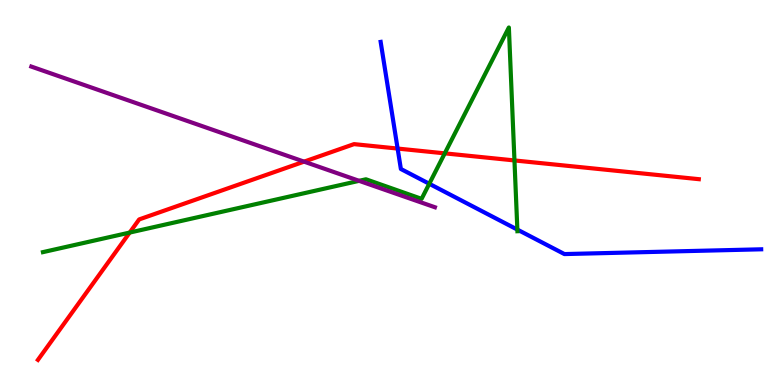[{'lines': ['blue', 'red'], 'intersections': [{'x': 5.13, 'y': 6.14}]}, {'lines': ['green', 'red'], 'intersections': [{'x': 1.67, 'y': 3.96}, {'x': 5.74, 'y': 6.02}, {'x': 6.64, 'y': 5.83}]}, {'lines': ['purple', 'red'], 'intersections': [{'x': 3.92, 'y': 5.8}]}, {'lines': ['blue', 'green'], 'intersections': [{'x': 5.54, 'y': 5.23}, {'x': 6.68, 'y': 4.04}]}, {'lines': ['blue', 'purple'], 'intersections': []}, {'lines': ['green', 'purple'], 'intersections': [{'x': 4.63, 'y': 5.3}]}]